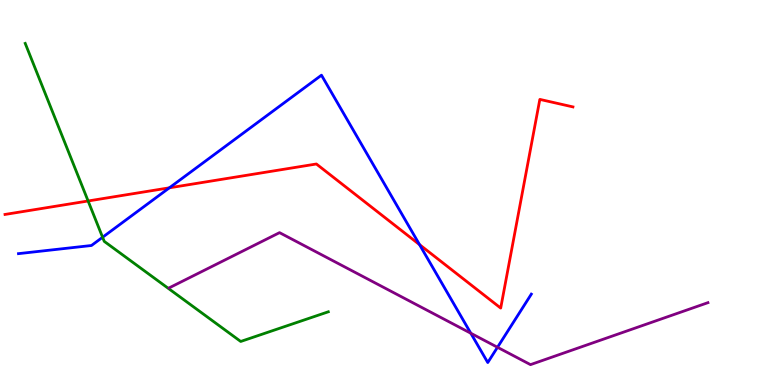[{'lines': ['blue', 'red'], 'intersections': [{'x': 2.19, 'y': 5.12}, {'x': 5.41, 'y': 3.65}]}, {'lines': ['green', 'red'], 'intersections': [{'x': 1.14, 'y': 4.78}]}, {'lines': ['purple', 'red'], 'intersections': []}, {'lines': ['blue', 'green'], 'intersections': [{'x': 1.32, 'y': 3.84}]}, {'lines': ['blue', 'purple'], 'intersections': [{'x': 6.08, 'y': 1.34}, {'x': 6.42, 'y': 0.98}]}, {'lines': ['green', 'purple'], 'intersections': []}]